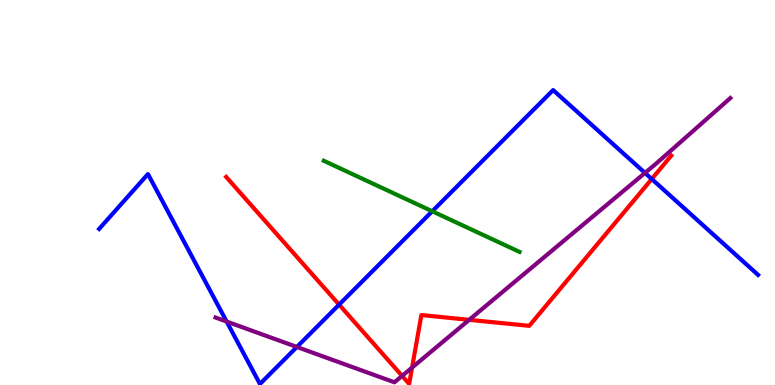[{'lines': ['blue', 'red'], 'intersections': [{'x': 4.38, 'y': 2.09}, {'x': 8.41, 'y': 5.35}]}, {'lines': ['green', 'red'], 'intersections': []}, {'lines': ['purple', 'red'], 'intersections': [{'x': 5.19, 'y': 0.237}, {'x': 5.32, 'y': 0.453}, {'x': 6.05, 'y': 1.69}]}, {'lines': ['blue', 'green'], 'intersections': [{'x': 5.58, 'y': 4.51}]}, {'lines': ['blue', 'purple'], 'intersections': [{'x': 2.92, 'y': 1.65}, {'x': 3.83, 'y': 0.988}, {'x': 8.32, 'y': 5.51}]}, {'lines': ['green', 'purple'], 'intersections': []}]